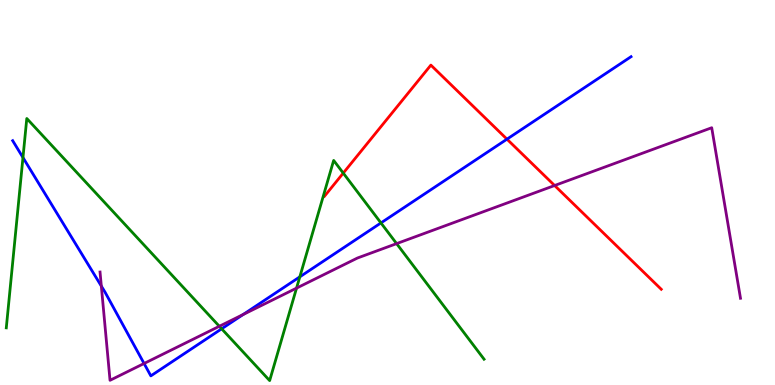[{'lines': ['blue', 'red'], 'intersections': [{'x': 6.54, 'y': 6.39}]}, {'lines': ['green', 'red'], 'intersections': [{'x': 4.43, 'y': 5.5}]}, {'lines': ['purple', 'red'], 'intersections': [{'x': 7.16, 'y': 5.18}]}, {'lines': ['blue', 'green'], 'intersections': [{'x': 0.296, 'y': 5.91}, {'x': 2.86, 'y': 1.46}, {'x': 3.87, 'y': 2.81}, {'x': 4.92, 'y': 4.21}]}, {'lines': ['blue', 'purple'], 'intersections': [{'x': 1.31, 'y': 2.57}, {'x': 1.86, 'y': 0.559}, {'x': 3.14, 'y': 1.83}]}, {'lines': ['green', 'purple'], 'intersections': [{'x': 2.83, 'y': 1.52}, {'x': 3.83, 'y': 2.52}, {'x': 5.12, 'y': 3.67}]}]